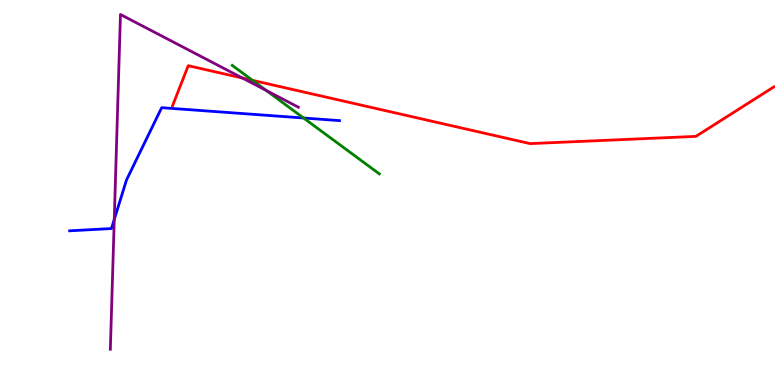[{'lines': ['blue', 'red'], 'intersections': []}, {'lines': ['green', 'red'], 'intersections': [{'x': 3.26, 'y': 7.91}]}, {'lines': ['purple', 'red'], 'intersections': [{'x': 3.13, 'y': 7.97}]}, {'lines': ['blue', 'green'], 'intersections': [{'x': 3.92, 'y': 6.94}]}, {'lines': ['blue', 'purple'], 'intersections': [{'x': 1.47, 'y': 4.3}]}, {'lines': ['green', 'purple'], 'intersections': [{'x': 3.43, 'y': 7.65}]}]